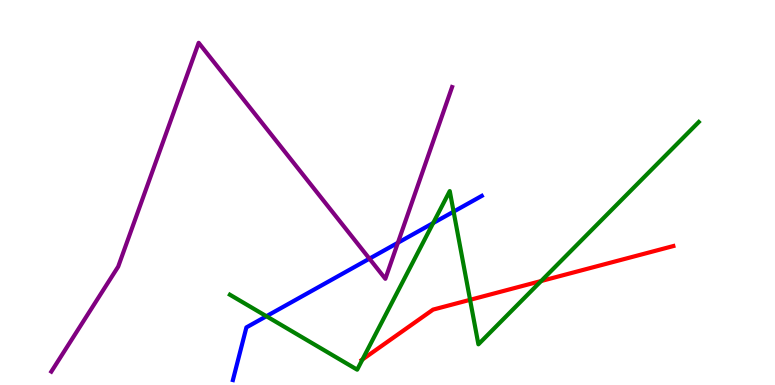[{'lines': ['blue', 'red'], 'intersections': []}, {'lines': ['green', 'red'], 'intersections': [{'x': 4.68, 'y': 0.663}, {'x': 6.07, 'y': 2.21}, {'x': 6.98, 'y': 2.7}]}, {'lines': ['purple', 'red'], 'intersections': []}, {'lines': ['blue', 'green'], 'intersections': [{'x': 3.44, 'y': 1.79}, {'x': 5.59, 'y': 4.21}, {'x': 5.85, 'y': 4.5}]}, {'lines': ['blue', 'purple'], 'intersections': [{'x': 4.77, 'y': 3.28}, {'x': 5.13, 'y': 3.69}]}, {'lines': ['green', 'purple'], 'intersections': []}]